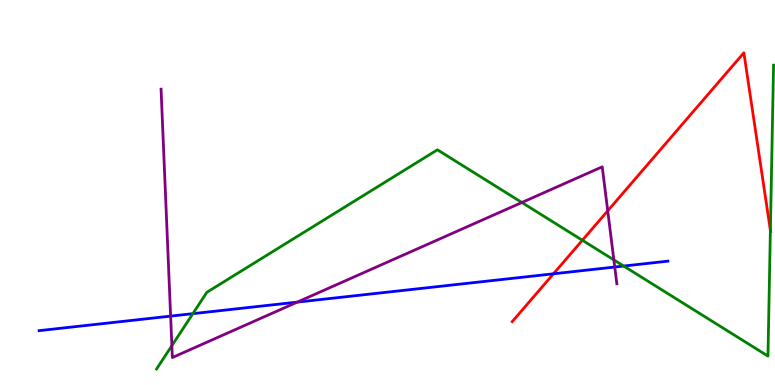[{'lines': ['blue', 'red'], 'intersections': [{'x': 7.14, 'y': 2.89}]}, {'lines': ['green', 'red'], 'intersections': [{'x': 7.51, 'y': 3.76}, {'x': 9.94, 'y': 4.02}]}, {'lines': ['purple', 'red'], 'intersections': [{'x': 7.84, 'y': 4.52}]}, {'lines': ['blue', 'green'], 'intersections': [{'x': 2.49, 'y': 1.85}, {'x': 8.05, 'y': 3.09}]}, {'lines': ['blue', 'purple'], 'intersections': [{'x': 2.2, 'y': 1.79}, {'x': 3.84, 'y': 2.15}, {'x': 7.93, 'y': 3.06}]}, {'lines': ['green', 'purple'], 'intersections': [{'x': 2.22, 'y': 1.02}, {'x': 6.73, 'y': 4.74}, {'x': 7.92, 'y': 3.25}]}]